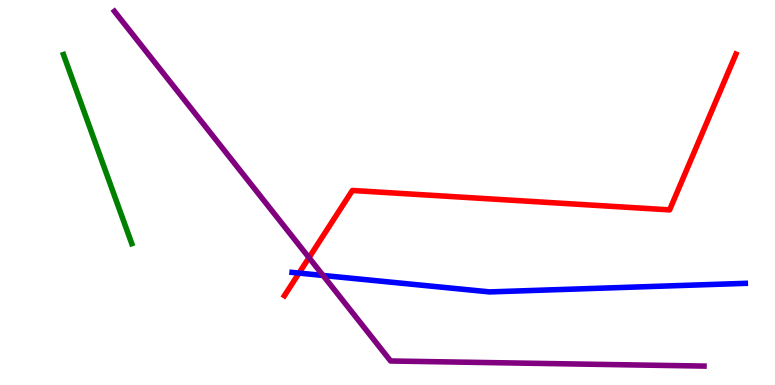[{'lines': ['blue', 'red'], 'intersections': [{'x': 3.86, 'y': 2.91}]}, {'lines': ['green', 'red'], 'intersections': []}, {'lines': ['purple', 'red'], 'intersections': [{'x': 3.99, 'y': 3.31}]}, {'lines': ['blue', 'green'], 'intersections': []}, {'lines': ['blue', 'purple'], 'intersections': [{'x': 4.17, 'y': 2.85}]}, {'lines': ['green', 'purple'], 'intersections': []}]